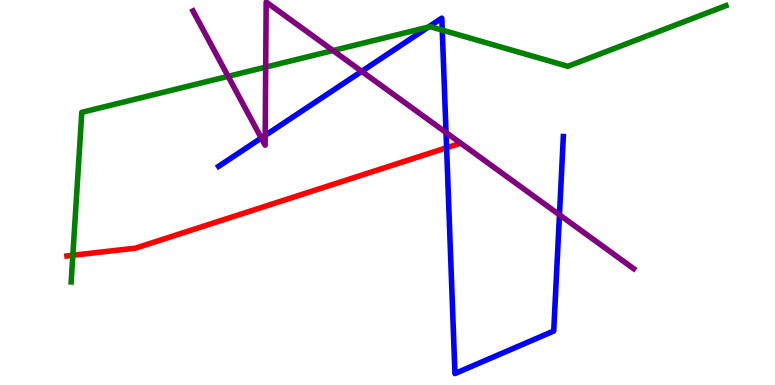[{'lines': ['blue', 'red'], 'intersections': [{'x': 5.76, 'y': 6.16}]}, {'lines': ['green', 'red'], 'intersections': [{'x': 0.94, 'y': 3.37}]}, {'lines': ['purple', 'red'], 'intersections': []}, {'lines': ['blue', 'green'], 'intersections': [{'x': 5.53, 'y': 9.3}, {'x': 5.71, 'y': 9.22}]}, {'lines': ['blue', 'purple'], 'intersections': [{'x': 3.37, 'y': 6.41}, {'x': 3.42, 'y': 6.48}, {'x': 4.67, 'y': 8.15}, {'x': 5.76, 'y': 6.56}, {'x': 7.22, 'y': 4.42}]}, {'lines': ['green', 'purple'], 'intersections': [{'x': 2.94, 'y': 8.02}, {'x': 3.43, 'y': 8.26}, {'x': 4.3, 'y': 8.69}]}]